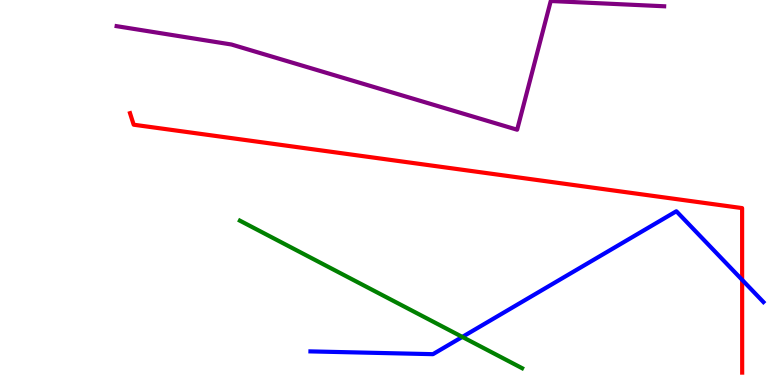[{'lines': ['blue', 'red'], 'intersections': [{'x': 9.58, 'y': 2.73}]}, {'lines': ['green', 'red'], 'intersections': []}, {'lines': ['purple', 'red'], 'intersections': []}, {'lines': ['blue', 'green'], 'intersections': [{'x': 5.97, 'y': 1.25}]}, {'lines': ['blue', 'purple'], 'intersections': []}, {'lines': ['green', 'purple'], 'intersections': []}]